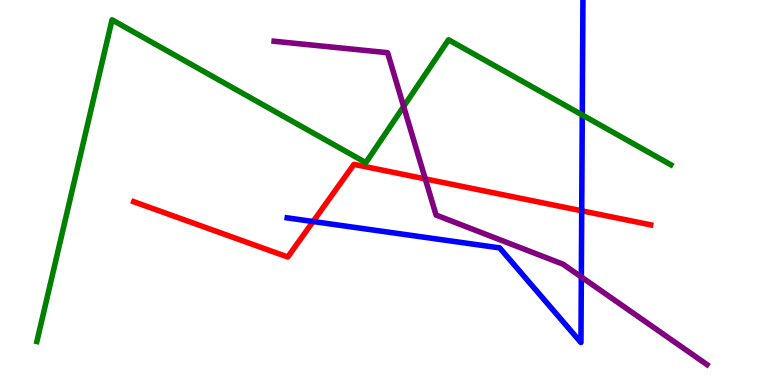[{'lines': ['blue', 'red'], 'intersections': [{'x': 4.04, 'y': 4.25}, {'x': 7.51, 'y': 4.52}]}, {'lines': ['green', 'red'], 'intersections': []}, {'lines': ['purple', 'red'], 'intersections': [{'x': 5.49, 'y': 5.35}]}, {'lines': ['blue', 'green'], 'intersections': [{'x': 7.51, 'y': 7.01}]}, {'lines': ['blue', 'purple'], 'intersections': [{'x': 7.5, 'y': 2.81}]}, {'lines': ['green', 'purple'], 'intersections': [{'x': 5.21, 'y': 7.23}]}]